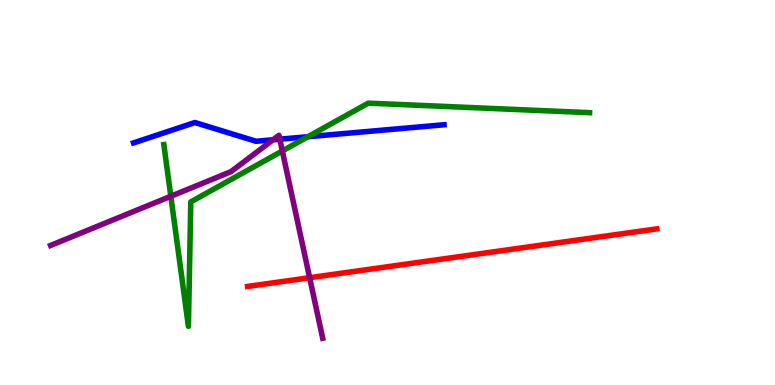[{'lines': ['blue', 'red'], 'intersections': []}, {'lines': ['green', 'red'], 'intersections': []}, {'lines': ['purple', 'red'], 'intersections': [{'x': 4.0, 'y': 2.79}]}, {'lines': ['blue', 'green'], 'intersections': [{'x': 3.97, 'y': 6.45}]}, {'lines': ['blue', 'purple'], 'intersections': [{'x': 3.52, 'y': 6.37}, {'x': 3.61, 'y': 6.38}]}, {'lines': ['green', 'purple'], 'intersections': [{'x': 2.2, 'y': 4.9}, {'x': 3.64, 'y': 6.08}]}]